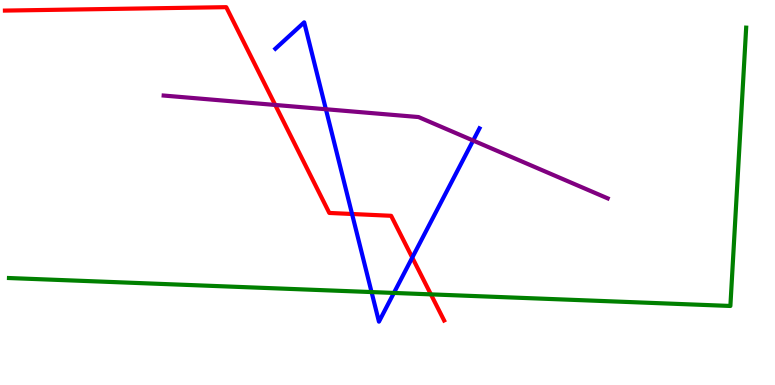[{'lines': ['blue', 'red'], 'intersections': [{'x': 4.54, 'y': 4.44}, {'x': 5.32, 'y': 3.31}]}, {'lines': ['green', 'red'], 'intersections': [{'x': 5.56, 'y': 2.35}]}, {'lines': ['purple', 'red'], 'intersections': [{'x': 3.55, 'y': 7.27}]}, {'lines': ['blue', 'green'], 'intersections': [{'x': 4.79, 'y': 2.41}, {'x': 5.08, 'y': 2.39}]}, {'lines': ['blue', 'purple'], 'intersections': [{'x': 4.21, 'y': 7.16}, {'x': 6.11, 'y': 6.35}]}, {'lines': ['green', 'purple'], 'intersections': []}]